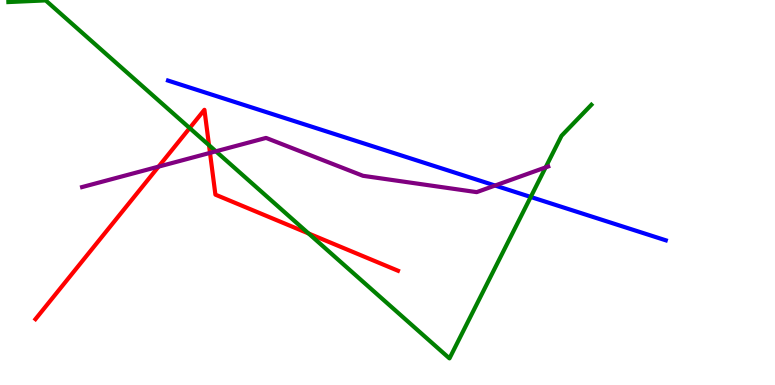[{'lines': ['blue', 'red'], 'intersections': []}, {'lines': ['green', 'red'], 'intersections': [{'x': 2.45, 'y': 6.67}, {'x': 2.7, 'y': 6.23}, {'x': 3.98, 'y': 3.94}]}, {'lines': ['purple', 'red'], 'intersections': [{'x': 2.05, 'y': 5.67}, {'x': 2.71, 'y': 6.03}]}, {'lines': ['blue', 'green'], 'intersections': [{'x': 6.85, 'y': 4.88}]}, {'lines': ['blue', 'purple'], 'intersections': [{'x': 6.39, 'y': 5.18}]}, {'lines': ['green', 'purple'], 'intersections': [{'x': 2.79, 'y': 6.07}, {'x': 7.04, 'y': 5.65}]}]